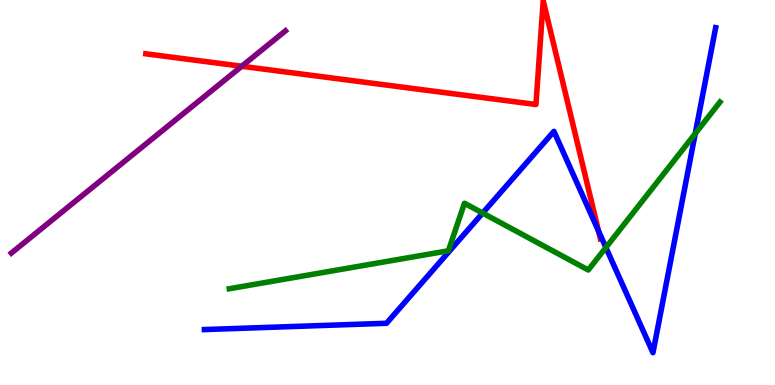[{'lines': ['blue', 'red'], 'intersections': [{'x': 7.72, 'y': 4.0}]}, {'lines': ['green', 'red'], 'intersections': []}, {'lines': ['purple', 'red'], 'intersections': [{'x': 3.12, 'y': 8.28}]}, {'lines': ['blue', 'green'], 'intersections': [{'x': 6.23, 'y': 4.47}, {'x': 7.82, 'y': 3.57}, {'x': 8.97, 'y': 6.53}]}, {'lines': ['blue', 'purple'], 'intersections': []}, {'lines': ['green', 'purple'], 'intersections': []}]